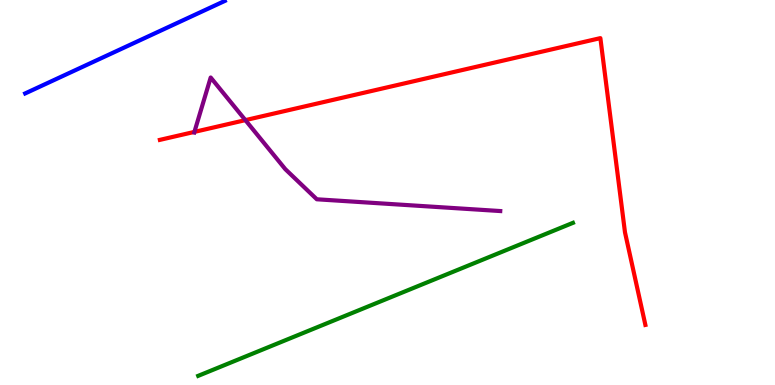[{'lines': ['blue', 'red'], 'intersections': []}, {'lines': ['green', 'red'], 'intersections': []}, {'lines': ['purple', 'red'], 'intersections': [{'x': 2.51, 'y': 6.57}, {'x': 3.17, 'y': 6.88}]}, {'lines': ['blue', 'green'], 'intersections': []}, {'lines': ['blue', 'purple'], 'intersections': []}, {'lines': ['green', 'purple'], 'intersections': []}]